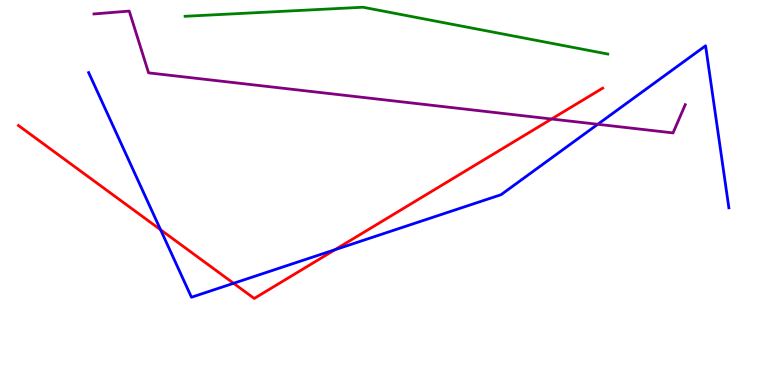[{'lines': ['blue', 'red'], 'intersections': [{'x': 2.07, 'y': 4.03}, {'x': 3.01, 'y': 2.64}, {'x': 4.32, 'y': 3.51}]}, {'lines': ['green', 'red'], 'intersections': []}, {'lines': ['purple', 'red'], 'intersections': [{'x': 7.12, 'y': 6.91}]}, {'lines': ['blue', 'green'], 'intersections': []}, {'lines': ['blue', 'purple'], 'intersections': [{'x': 7.71, 'y': 6.77}]}, {'lines': ['green', 'purple'], 'intersections': []}]